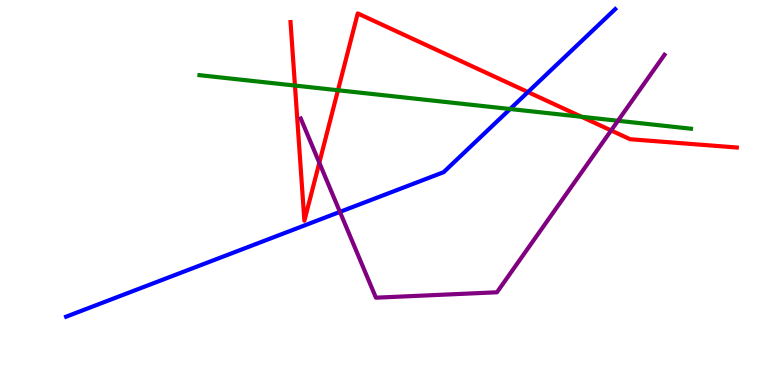[{'lines': ['blue', 'red'], 'intersections': [{'x': 6.81, 'y': 7.61}]}, {'lines': ['green', 'red'], 'intersections': [{'x': 3.81, 'y': 7.78}, {'x': 4.36, 'y': 7.66}, {'x': 7.5, 'y': 6.97}]}, {'lines': ['purple', 'red'], 'intersections': [{'x': 4.12, 'y': 5.77}, {'x': 7.89, 'y': 6.61}]}, {'lines': ['blue', 'green'], 'intersections': [{'x': 6.58, 'y': 7.17}]}, {'lines': ['blue', 'purple'], 'intersections': [{'x': 4.39, 'y': 4.5}]}, {'lines': ['green', 'purple'], 'intersections': [{'x': 7.97, 'y': 6.86}]}]